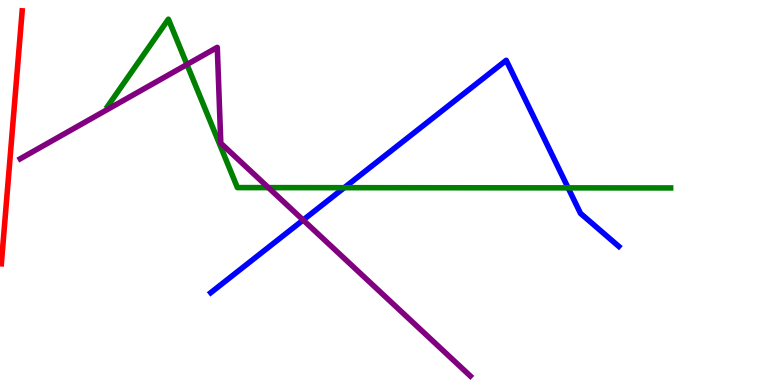[{'lines': ['blue', 'red'], 'intersections': []}, {'lines': ['green', 'red'], 'intersections': []}, {'lines': ['purple', 'red'], 'intersections': []}, {'lines': ['blue', 'green'], 'intersections': [{'x': 4.44, 'y': 5.13}, {'x': 7.33, 'y': 5.12}]}, {'lines': ['blue', 'purple'], 'intersections': [{'x': 3.91, 'y': 4.28}]}, {'lines': ['green', 'purple'], 'intersections': [{'x': 2.41, 'y': 8.32}, {'x': 3.46, 'y': 5.13}]}]